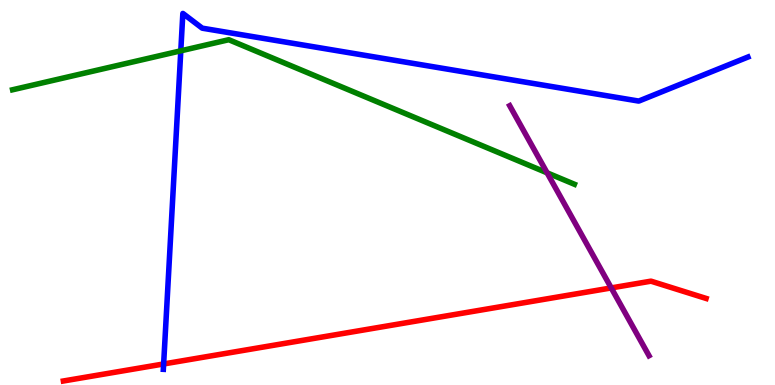[{'lines': ['blue', 'red'], 'intersections': [{'x': 2.11, 'y': 0.546}]}, {'lines': ['green', 'red'], 'intersections': []}, {'lines': ['purple', 'red'], 'intersections': [{'x': 7.89, 'y': 2.52}]}, {'lines': ['blue', 'green'], 'intersections': [{'x': 2.33, 'y': 8.68}]}, {'lines': ['blue', 'purple'], 'intersections': []}, {'lines': ['green', 'purple'], 'intersections': [{'x': 7.06, 'y': 5.51}]}]